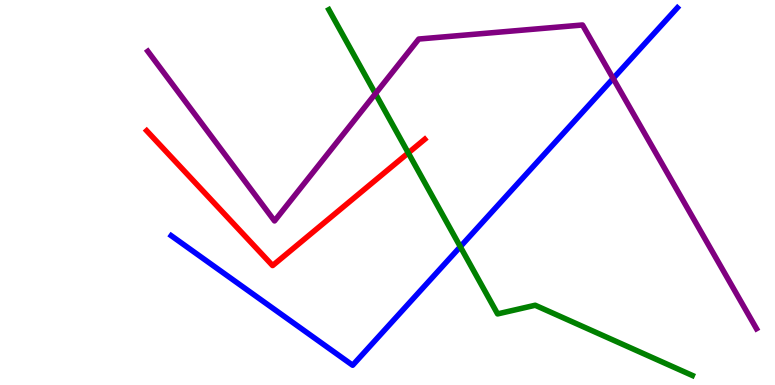[{'lines': ['blue', 'red'], 'intersections': []}, {'lines': ['green', 'red'], 'intersections': [{'x': 5.27, 'y': 6.03}]}, {'lines': ['purple', 'red'], 'intersections': []}, {'lines': ['blue', 'green'], 'intersections': [{'x': 5.94, 'y': 3.59}]}, {'lines': ['blue', 'purple'], 'intersections': [{'x': 7.91, 'y': 7.96}]}, {'lines': ['green', 'purple'], 'intersections': [{'x': 4.84, 'y': 7.57}]}]